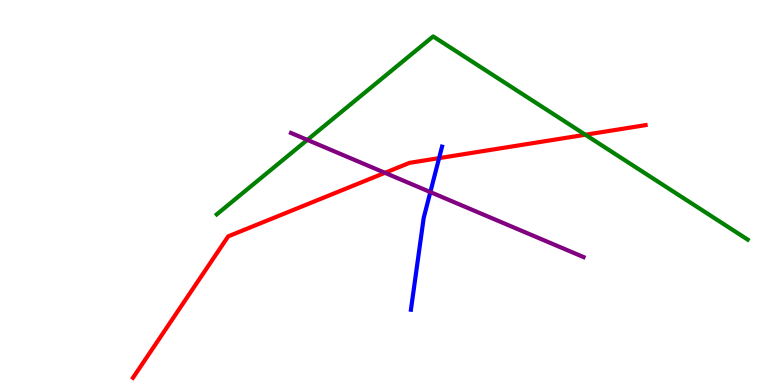[{'lines': ['blue', 'red'], 'intersections': [{'x': 5.67, 'y': 5.89}]}, {'lines': ['green', 'red'], 'intersections': [{'x': 7.55, 'y': 6.5}]}, {'lines': ['purple', 'red'], 'intersections': [{'x': 4.97, 'y': 5.51}]}, {'lines': ['blue', 'green'], 'intersections': []}, {'lines': ['blue', 'purple'], 'intersections': [{'x': 5.55, 'y': 5.01}]}, {'lines': ['green', 'purple'], 'intersections': [{'x': 3.97, 'y': 6.37}]}]